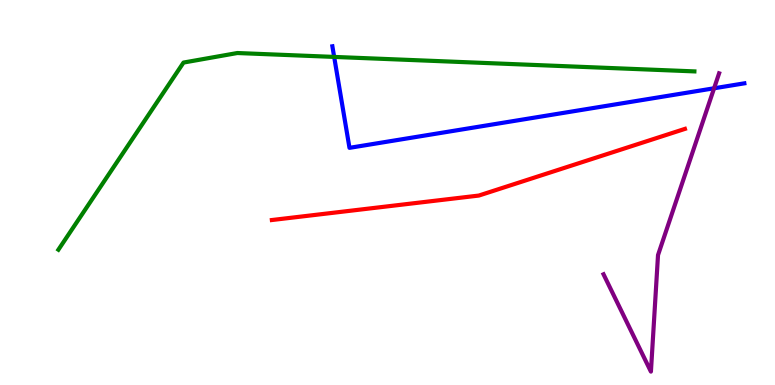[{'lines': ['blue', 'red'], 'intersections': []}, {'lines': ['green', 'red'], 'intersections': []}, {'lines': ['purple', 'red'], 'intersections': []}, {'lines': ['blue', 'green'], 'intersections': [{'x': 4.31, 'y': 8.52}]}, {'lines': ['blue', 'purple'], 'intersections': [{'x': 9.21, 'y': 7.71}]}, {'lines': ['green', 'purple'], 'intersections': []}]